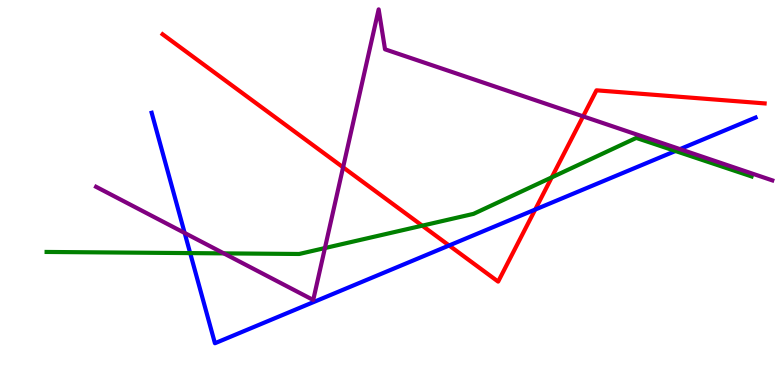[{'lines': ['blue', 'red'], 'intersections': [{'x': 5.8, 'y': 3.62}, {'x': 6.91, 'y': 4.56}]}, {'lines': ['green', 'red'], 'intersections': [{'x': 5.45, 'y': 4.14}, {'x': 7.12, 'y': 5.39}]}, {'lines': ['purple', 'red'], 'intersections': [{'x': 4.43, 'y': 5.65}, {'x': 7.52, 'y': 6.98}]}, {'lines': ['blue', 'green'], 'intersections': [{'x': 2.45, 'y': 3.43}, {'x': 8.72, 'y': 6.08}]}, {'lines': ['blue', 'purple'], 'intersections': [{'x': 2.38, 'y': 3.95}, {'x': 8.77, 'y': 6.13}]}, {'lines': ['green', 'purple'], 'intersections': [{'x': 2.89, 'y': 3.42}, {'x': 4.19, 'y': 3.56}]}]